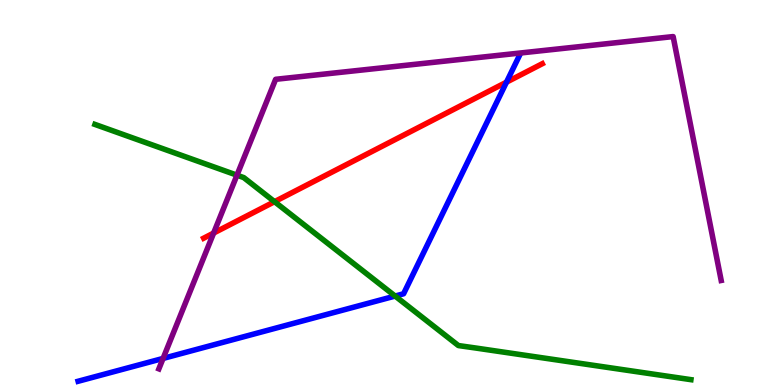[{'lines': ['blue', 'red'], 'intersections': [{'x': 6.54, 'y': 7.87}]}, {'lines': ['green', 'red'], 'intersections': [{'x': 3.54, 'y': 4.76}]}, {'lines': ['purple', 'red'], 'intersections': [{'x': 2.76, 'y': 3.95}]}, {'lines': ['blue', 'green'], 'intersections': [{'x': 5.1, 'y': 2.31}]}, {'lines': ['blue', 'purple'], 'intersections': [{'x': 2.1, 'y': 0.69}]}, {'lines': ['green', 'purple'], 'intersections': [{'x': 3.06, 'y': 5.45}]}]